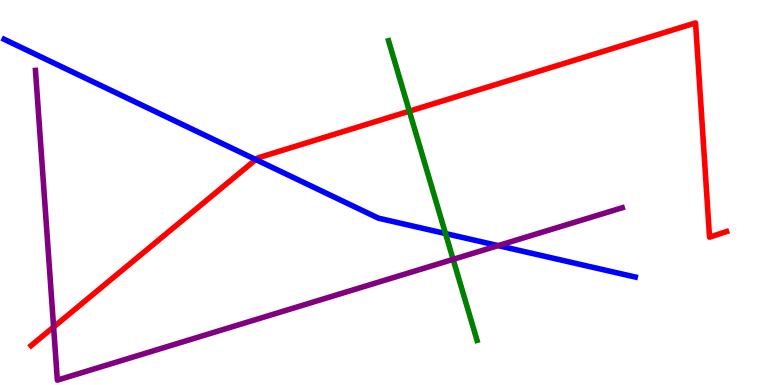[{'lines': ['blue', 'red'], 'intersections': [{'x': 3.3, 'y': 5.86}]}, {'lines': ['green', 'red'], 'intersections': [{'x': 5.28, 'y': 7.11}]}, {'lines': ['purple', 'red'], 'intersections': [{'x': 0.692, 'y': 1.51}]}, {'lines': ['blue', 'green'], 'intersections': [{'x': 5.75, 'y': 3.93}]}, {'lines': ['blue', 'purple'], 'intersections': [{'x': 6.43, 'y': 3.62}]}, {'lines': ['green', 'purple'], 'intersections': [{'x': 5.85, 'y': 3.26}]}]